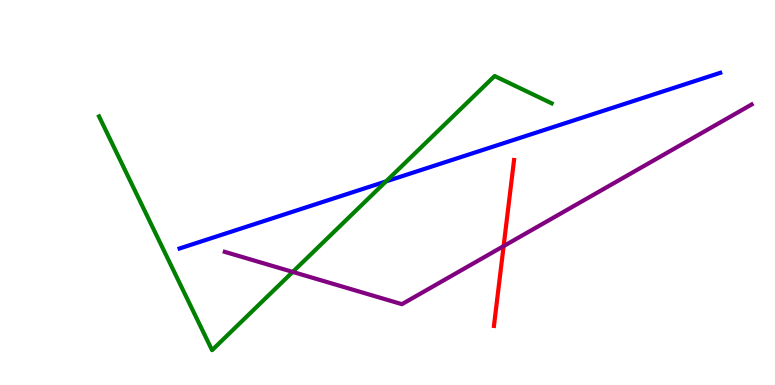[{'lines': ['blue', 'red'], 'intersections': []}, {'lines': ['green', 'red'], 'intersections': []}, {'lines': ['purple', 'red'], 'intersections': [{'x': 6.5, 'y': 3.61}]}, {'lines': ['blue', 'green'], 'intersections': [{'x': 4.98, 'y': 5.29}]}, {'lines': ['blue', 'purple'], 'intersections': []}, {'lines': ['green', 'purple'], 'intersections': [{'x': 3.78, 'y': 2.94}]}]